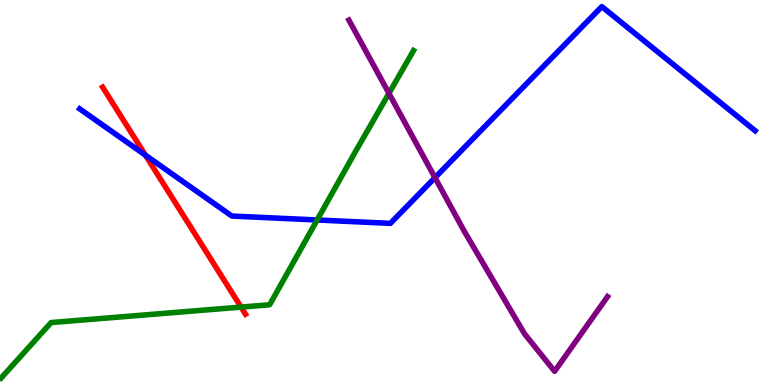[{'lines': ['blue', 'red'], 'intersections': [{'x': 1.88, 'y': 5.97}]}, {'lines': ['green', 'red'], 'intersections': [{'x': 3.11, 'y': 2.02}]}, {'lines': ['purple', 'red'], 'intersections': []}, {'lines': ['blue', 'green'], 'intersections': [{'x': 4.09, 'y': 4.29}]}, {'lines': ['blue', 'purple'], 'intersections': [{'x': 5.61, 'y': 5.39}]}, {'lines': ['green', 'purple'], 'intersections': [{'x': 5.02, 'y': 7.57}]}]